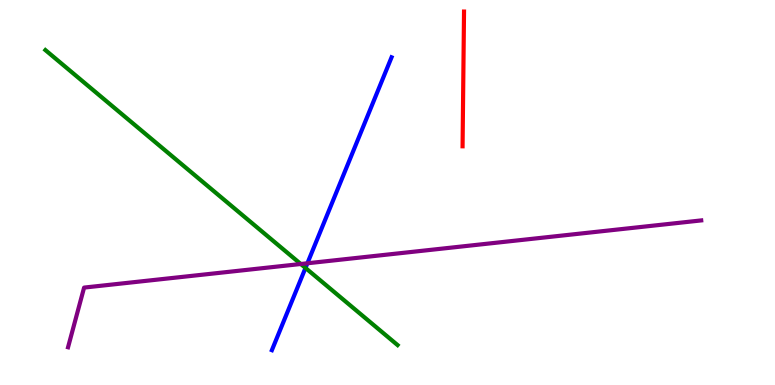[{'lines': ['blue', 'red'], 'intersections': []}, {'lines': ['green', 'red'], 'intersections': []}, {'lines': ['purple', 'red'], 'intersections': []}, {'lines': ['blue', 'green'], 'intersections': [{'x': 3.94, 'y': 3.04}]}, {'lines': ['blue', 'purple'], 'intersections': [{'x': 3.97, 'y': 3.16}]}, {'lines': ['green', 'purple'], 'intersections': [{'x': 3.88, 'y': 3.14}]}]